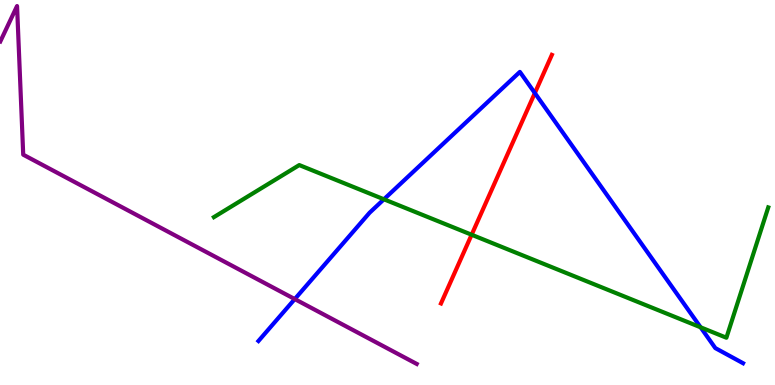[{'lines': ['blue', 'red'], 'intersections': [{'x': 6.9, 'y': 7.58}]}, {'lines': ['green', 'red'], 'intersections': [{'x': 6.09, 'y': 3.9}]}, {'lines': ['purple', 'red'], 'intersections': []}, {'lines': ['blue', 'green'], 'intersections': [{'x': 4.95, 'y': 4.82}, {'x': 9.04, 'y': 1.5}]}, {'lines': ['blue', 'purple'], 'intersections': [{'x': 3.8, 'y': 2.23}]}, {'lines': ['green', 'purple'], 'intersections': []}]